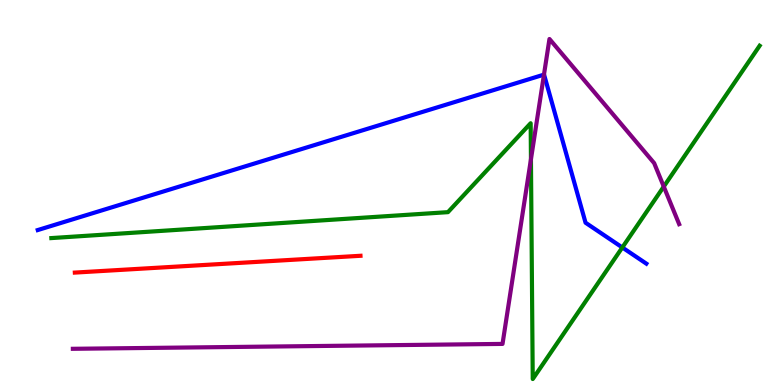[{'lines': ['blue', 'red'], 'intersections': []}, {'lines': ['green', 'red'], 'intersections': []}, {'lines': ['purple', 'red'], 'intersections': []}, {'lines': ['blue', 'green'], 'intersections': [{'x': 8.03, 'y': 3.57}]}, {'lines': ['blue', 'purple'], 'intersections': [{'x': 7.02, 'y': 8.06}]}, {'lines': ['green', 'purple'], 'intersections': [{'x': 6.85, 'y': 5.86}, {'x': 8.56, 'y': 5.15}]}]